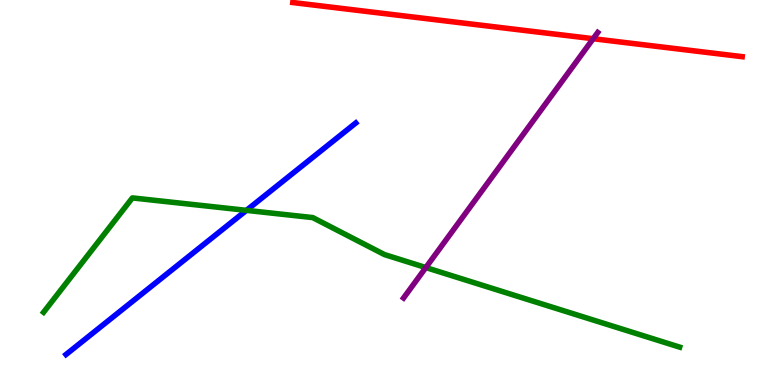[{'lines': ['blue', 'red'], 'intersections': []}, {'lines': ['green', 'red'], 'intersections': []}, {'lines': ['purple', 'red'], 'intersections': [{'x': 7.65, 'y': 8.99}]}, {'lines': ['blue', 'green'], 'intersections': [{'x': 3.18, 'y': 4.54}]}, {'lines': ['blue', 'purple'], 'intersections': []}, {'lines': ['green', 'purple'], 'intersections': [{'x': 5.49, 'y': 3.05}]}]